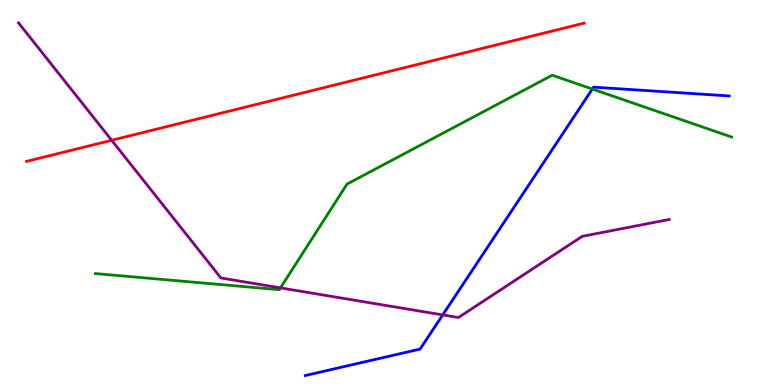[{'lines': ['blue', 'red'], 'intersections': []}, {'lines': ['green', 'red'], 'intersections': []}, {'lines': ['purple', 'red'], 'intersections': [{'x': 1.44, 'y': 6.36}]}, {'lines': ['blue', 'green'], 'intersections': [{'x': 7.64, 'y': 7.69}]}, {'lines': ['blue', 'purple'], 'intersections': [{'x': 5.71, 'y': 1.82}]}, {'lines': ['green', 'purple'], 'intersections': [{'x': 3.62, 'y': 2.52}]}]